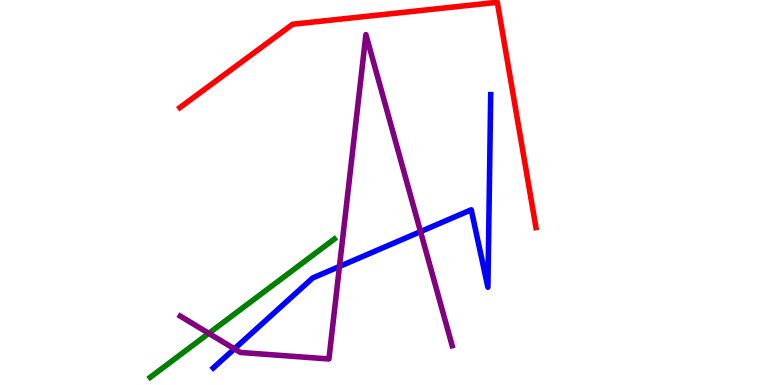[{'lines': ['blue', 'red'], 'intersections': []}, {'lines': ['green', 'red'], 'intersections': []}, {'lines': ['purple', 'red'], 'intersections': []}, {'lines': ['blue', 'green'], 'intersections': []}, {'lines': ['blue', 'purple'], 'intersections': [{'x': 3.02, 'y': 0.939}, {'x': 4.38, 'y': 3.08}, {'x': 5.43, 'y': 3.98}]}, {'lines': ['green', 'purple'], 'intersections': [{'x': 2.69, 'y': 1.34}]}]